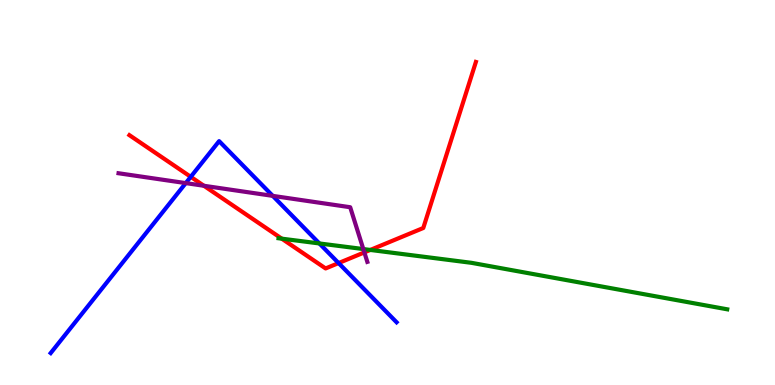[{'lines': ['blue', 'red'], 'intersections': [{'x': 2.46, 'y': 5.41}, {'x': 4.37, 'y': 3.17}]}, {'lines': ['green', 'red'], 'intersections': [{'x': 3.64, 'y': 3.8}, {'x': 4.78, 'y': 3.51}]}, {'lines': ['purple', 'red'], 'intersections': [{'x': 2.63, 'y': 5.17}, {'x': 4.7, 'y': 3.44}]}, {'lines': ['blue', 'green'], 'intersections': [{'x': 4.12, 'y': 3.68}]}, {'lines': ['blue', 'purple'], 'intersections': [{'x': 2.4, 'y': 5.24}, {'x': 3.52, 'y': 4.91}]}, {'lines': ['green', 'purple'], 'intersections': [{'x': 4.69, 'y': 3.53}]}]